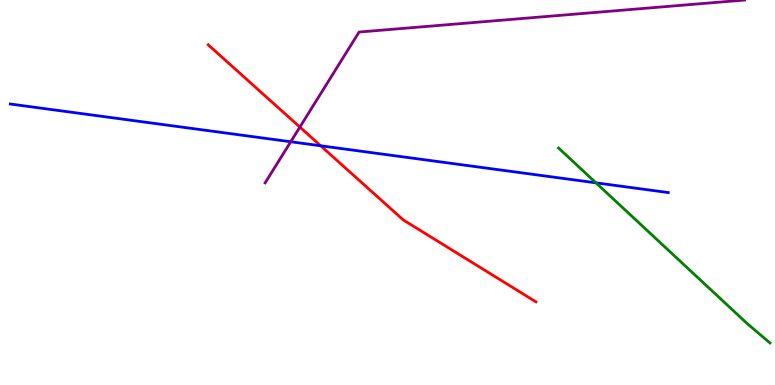[{'lines': ['blue', 'red'], 'intersections': [{'x': 4.14, 'y': 6.21}]}, {'lines': ['green', 'red'], 'intersections': []}, {'lines': ['purple', 'red'], 'intersections': [{'x': 3.87, 'y': 6.7}]}, {'lines': ['blue', 'green'], 'intersections': [{'x': 7.69, 'y': 5.25}]}, {'lines': ['blue', 'purple'], 'intersections': [{'x': 3.75, 'y': 6.32}]}, {'lines': ['green', 'purple'], 'intersections': []}]